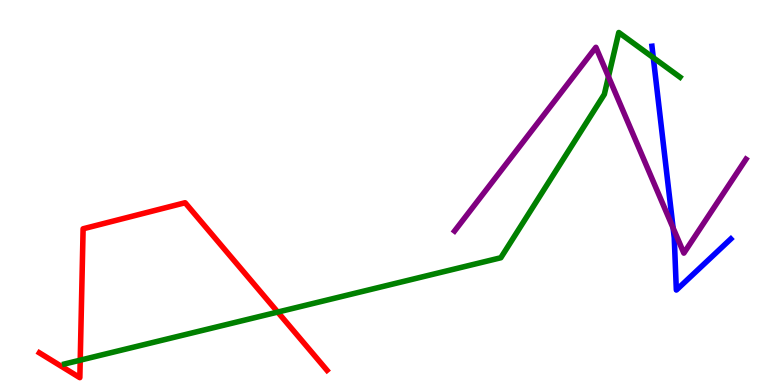[{'lines': ['blue', 'red'], 'intersections': []}, {'lines': ['green', 'red'], 'intersections': [{'x': 1.04, 'y': 0.645}, {'x': 3.58, 'y': 1.89}]}, {'lines': ['purple', 'red'], 'intersections': []}, {'lines': ['blue', 'green'], 'intersections': [{'x': 8.43, 'y': 8.5}]}, {'lines': ['blue', 'purple'], 'intersections': [{'x': 8.69, 'y': 4.08}]}, {'lines': ['green', 'purple'], 'intersections': [{'x': 7.85, 'y': 8.01}]}]